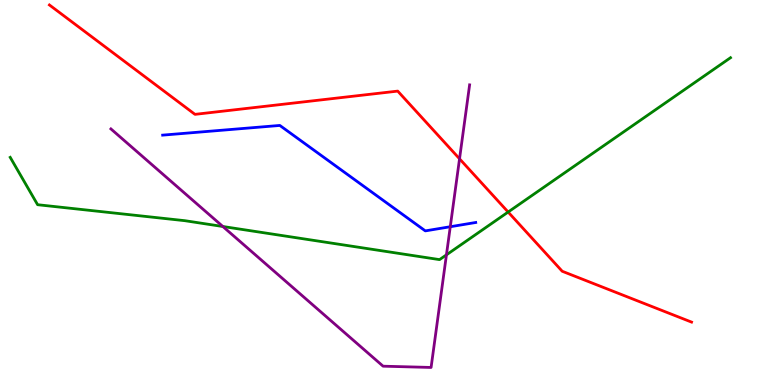[{'lines': ['blue', 'red'], 'intersections': []}, {'lines': ['green', 'red'], 'intersections': [{'x': 6.56, 'y': 4.49}]}, {'lines': ['purple', 'red'], 'intersections': [{'x': 5.93, 'y': 5.88}]}, {'lines': ['blue', 'green'], 'intersections': []}, {'lines': ['blue', 'purple'], 'intersections': [{'x': 5.81, 'y': 4.11}]}, {'lines': ['green', 'purple'], 'intersections': [{'x': 2.88, 'y': 4.12}, {'x': 5.76, 'y': 3.38}]}]